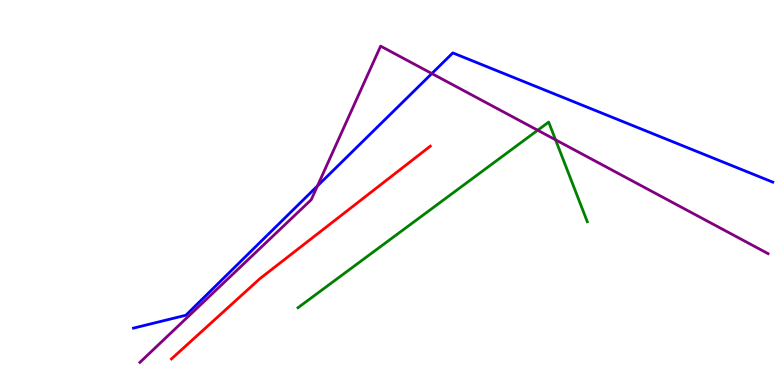[{'lines': ['blue', 'red'], 'intersections': []}, {'lines': ['green', 'red'], 'intersections': []}, {'lines': ['purple', 'red'], 'intersections': []}, {'lines': ['blue', 'green'], 'intersections': []}, {'lines': ['blue', 'purple'], 'intersections': [{'x': 4.1, 'y': 5.17}, {'x': 5.57, 'y': 8.09}]}, {'lines': ['green', 'purple'], 'intersections': [{'x': 6.94, 'y': 6.62}, {'x': 7.17, 'y': 6.37}]}]